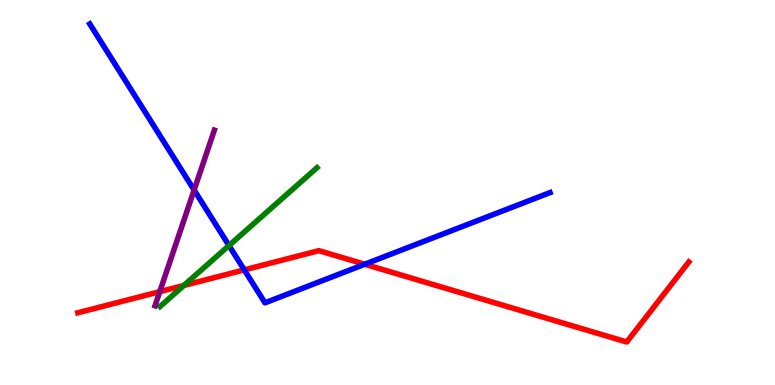[{'lines': ['blue', 'red'], 'intersections': [{'x': 3.15, 'y': 2.99}, {'x': 4.71, 'y': 3.14}]}, {'lines': ['green', 'red'], 'intersections': [{'x': 2.37, 'y': 2.59}]}, {'lines': ['purple', 'red'], 'intersections': [{'x': 2.06, 'y': 2.42}]}, {'lines': ['blue', 'green'], 'intersections': [{'x': 2.95, 'y': 3.62}]}, {'lines': ['blue', 'purple'], 'intersections': [{'x': 2.5, 'y': 5.06}]}, {'lines': ['green', 'purple'], 'intersections': []}]